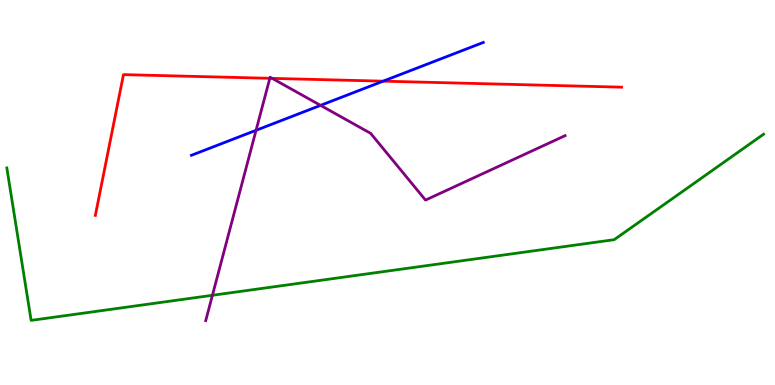[{'lines': ['blue', 'red'], 'intersections': [{'x': 4.94, 'y': 7.89}]}, {'lines': ['green', 'red'], 'intersections': []}, {'lines': ['purple', 'red'], 'intersections': [{'x': 3.48, 'y': 7.97}, {'x': 3.51, 'y': 7.96}]}, {'lines': ['blue', 'green'], 'intersections': []}, {'lines': ['blue', 'purple'], 'intersections': [{'x': 3.3, 'y': 6.62}, {'x': 4.14, 'y': 7.26}]}, {'lines': ['green', 'purple'], 'intersections': [{'x': 2.74, 'y': 2.33}]}]